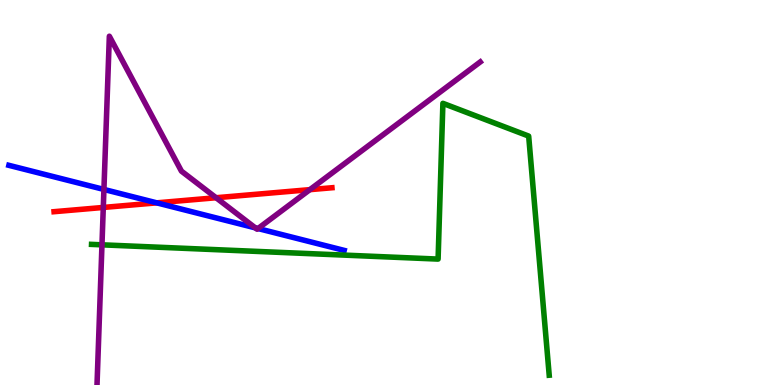[{'lines': ['blue', 'red'], 'intersections': [{'x': 2.02, 'y': 4.73}]}, {'lines': ['green', 'red'], 'intersections': []}, {'lines': ['purple', 'red'], 'intersections': [{'x': 1.33, 'y': 4.61}, {'x': 2.79, 'y': 4.86}, {'x': 4.0, 'y': 5.07}]}, {'lines': ['blue', 'green'], 'intersections': []}, {'lines': ['blue', 'purple'], 'intersections': [{'x': 1.34, 'y': 5.08}, {'x': 3.29, 'y': 4.08}, {'x': 3.33, 'y': 4.06}]}, {'lines': ['green', 'purple'], 'intersections': [{'x': 1.32, 'y': 3.64}]}]